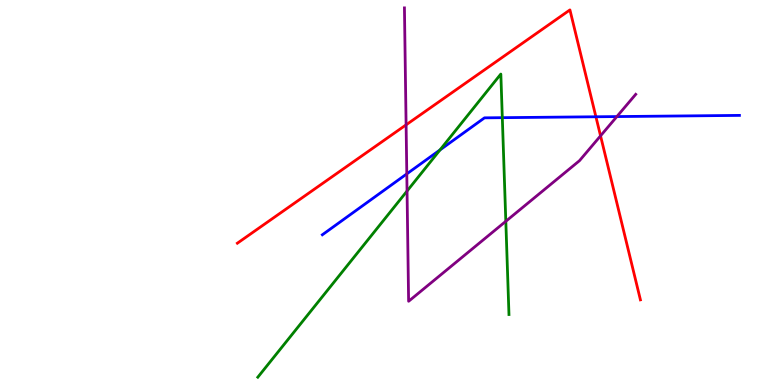[{'lines': ['blue', 'red'], 'intersections': [{'x': 7.69, 'y': 6.97}]}, {'lines': ['green', 'red'], 'intersections': []}, {'lines': ['purple', 'red'], 'intersections': [{'x': 5.24, 'y': 6.76}, {'x': 7.75, 'y': 6.47}]}, {'lines': ['blue', 'green'], 'intersections': [{'x': 5.68, 'y': 6.11}, {'x': 6.48, 'y': 6.94}]}, {'lines': ['blue', 'purple'], 'intersections': [{'x': 5.25, 'y': 5.48}, {'x': 7.96, 'y': 6.97}]}, {'lines': ['green', 'purple'], 'intersections': [{'x': 5.25, 'y': 5.04}, {'x': 6.53, 'y': 4.25}]}]